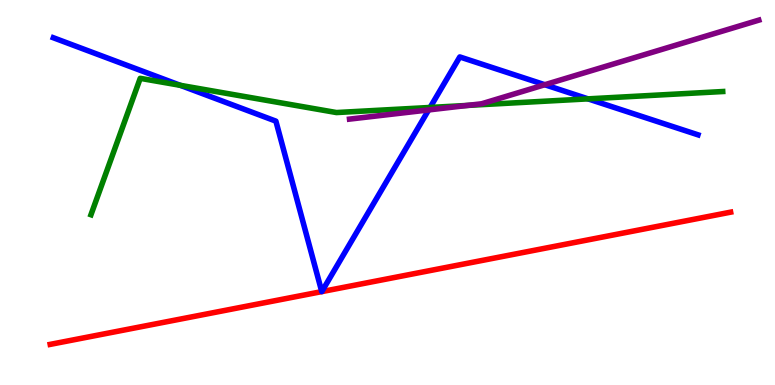[{'lines': ['blue', 'red'], 'intersections': [{'x': 4.15, 'y': 2.43}, {'x': 4.15, 'y': 2.43}]}, {'lines': ['green', 'red'], 'intersections': []}, {'lines': ['purple', 'red'], 'intersections': []}, {'lines': ['blue', 'green'], 'intersections': [{'x': 2.33, 'y': 7.78}, {'x': 5.55, 'y': 7.21}, {'x': 7.59, 'y': 7.43}]}, {'lines': ['blue', 'purple'], 'intersections': [{'x': 5.53, 'y': 7.14}, {'x': 7.03, 'y': 7.8}]}, {'lines': ['green', 'purple'], 'intersections': [{'x': 6.03, 'y': 7.26}]}]